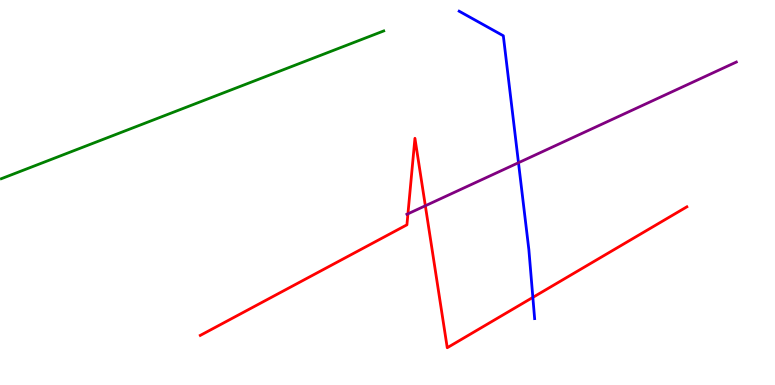[{'lines': ['blue', 'red'], 'intersections': [{'x': 6.88, 'y': 2.28}]}, {'lines': ['green', 'red'], 'intersections': []}, {'lines': ['purple', 'red'], 'intersections': [{'x': 5.26, 'y': 4.45}, {'x': 5.49, 'y': 4.66}]}, {'lines': ['blue', 'green'], 'intersections': []}, {'lines': ['blue', 'purple'], 'intersections': [{'x': 6.69, 'y': 5.77}]}, {'lines': ['green', 'purple'], 'intersections': []}]